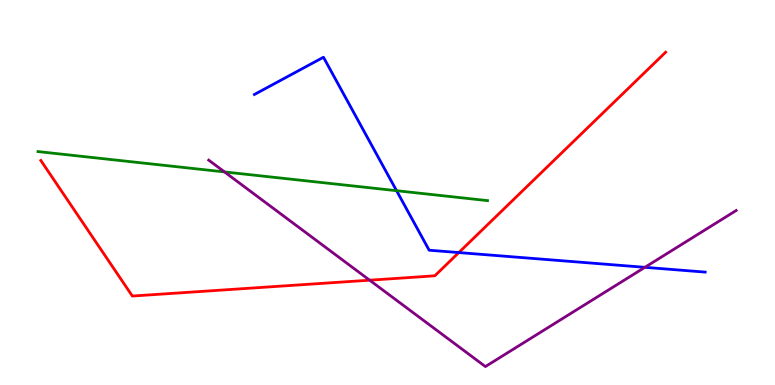[{'lines': ['blue', 'red'], 'intersections': [{'x': 5.92, 'y': 3.44}]}, {'lines': ['green', 'red'], 'intersections': []}, {'lines': ['purple', 'red'], 'intersections': [{'x': 4.77, 'y': 2.72}]}, {'lines': ['blue', 'green'], 'intersections': [{'x': 5.12, 'y': 5.05}]}, {'lines': ['blue', 'purple'], 'intersections': [{'x': 8.32, 'y': 3.06}]}, {'lines': ['green', 'purple'], 'intersections': [{'x': 2.9, 'y': 5.53}]}]